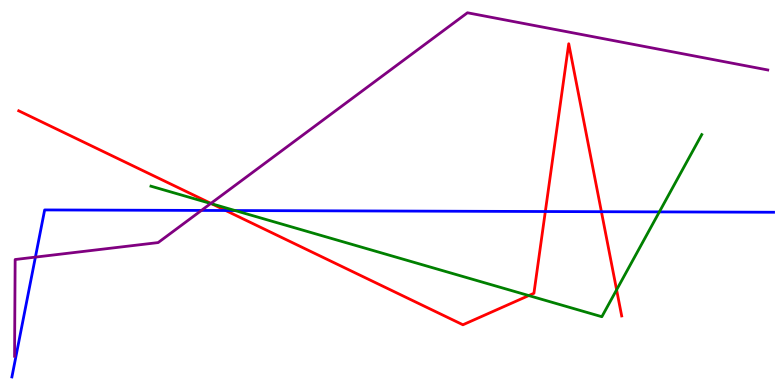[{'lines': ['blue', 'red'], 'intersections': [{'x': 2.91, 'y': 4.53}, {'x': 7.04, 'y': 4.51}, {'x': 7.76, 'y': 4.5}]}, {'lines': ['green', 'red'], 'intersections': [{'x': 2.73, 'y': 4.71}, {'x': 6.82, 'y': 2.32}, {'x': 7.96, 'y': 2.47}]}, {'lines': ['purple', 'red'], 'intersections': [{'x': 2.72, 'y': 4.72}]}, {'lines': ['blue', 'green'], 'intersections': [{'x': 3.03, 'y': 4.53}, {'x': 8.51, 'y': 4.5}]}, {'lines': ['blue', 'purple'], 'intersections': [{'x': 0.457, 'y': 3.32}, {'x': 2.6, 'y': 4.53}]}, {'lines': ['green', 'purple'], 'intersections': [{'x': 2.72, 'y': 4.71}]}]